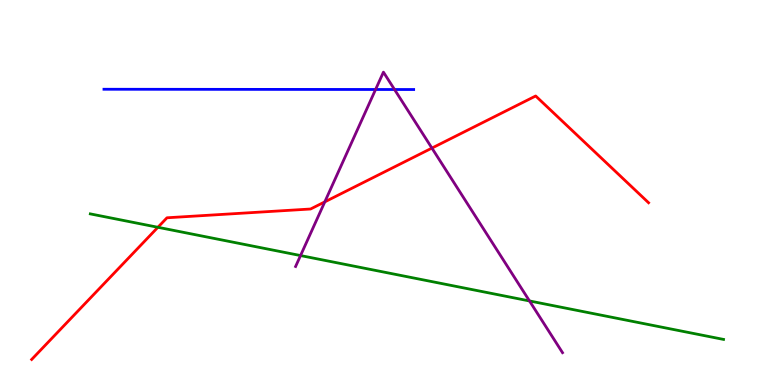[{'lines': ['blue', 'red'], 'intersections': []}, {'lines': ['green', 'red'], 'intersections': [{'x': 2.04, 'y': 4.1}]}, {'lines': ['purple', 'red'], 'intersections': [{'x': 4.19, 'y': 4.76}, {'x': 5.57, 'y': 6.15}]}, {'lines': ['blue', 'green'], 'intersections': []}, {'lines': ['blue', 'purple'], 'intersections': [{'x': 4.85, 'y': 7.68}, {'x': 5.09, 'y': 7.68}]}, {'lines': ['green', 'purple'], 'intersections': [{'x': 3.88, 'y': 3.36}, {'x': 6.83, 'y': 2.18}]}]